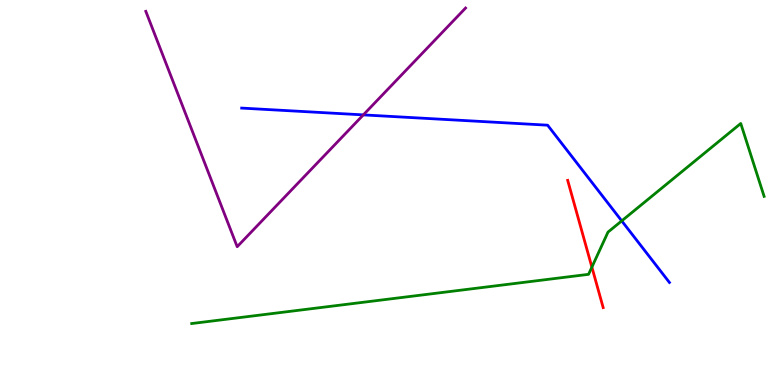[{'lines': ['blue', 'red'], 'intersections': []}, {'lines': ['green', 'red'], 'intersections': [{'x': 7.64, 'y': 3.06}]}, {'lines': ['purple', 'red'], 'intersections': []}, {'lines': ['blue', 'green'], 'intersections': [{'x': 8.02, 'y': 4.26}]}, {'lines': ['blue', 'purple'], 'intersections': [{'x': 4.69, 'y': 7.02}]}, {'lines': ['green', 'purple'], 'intersections': []}]